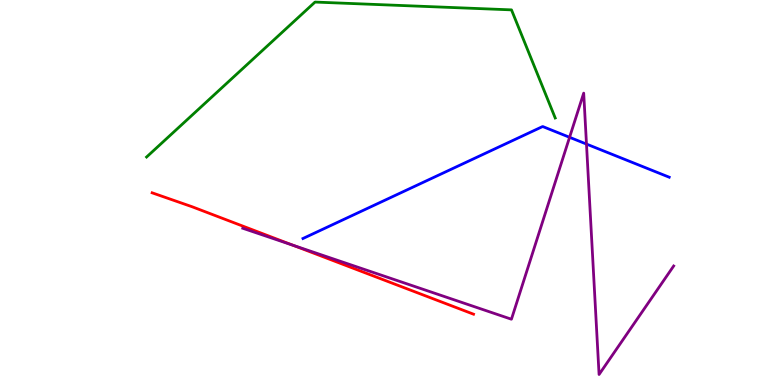[{'lines': ['blue', 'red'], 'intersections': []}, {'lines': ['green', 'red'], 'intersections': []}, {'lines': ['purple', 'red'], 'intersections': [{'x': 3.78, 'y': 3.63}]}, {'lines': ['blue', 'green'], 'intersections': []}, {'lines': ['blue', 'purple'], 'intersections': [{'x': 7.35, 'y': 6.43}, {'x': 7.57, 'y': 6.26}]}, {'lines': ['green', 'purple'], 'intersections': []}]